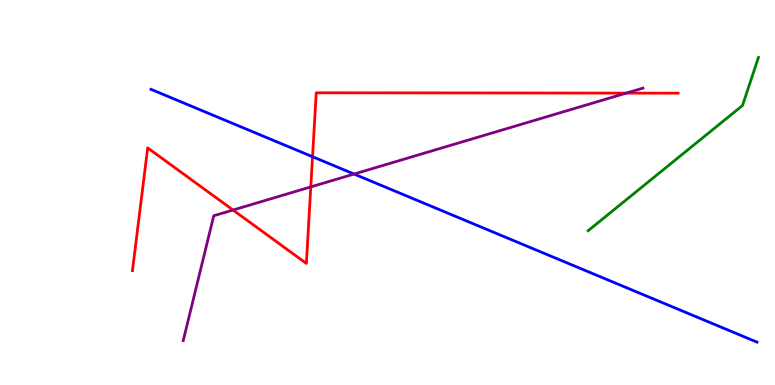[{'lines': ['blue', 'red'], 'intersections': [{'x': 4.03, 'y': 5.93}]}, {'lines': ['green', 'red'], 'intersections': []}, {'lines': ['purple', 'red'], 'intersections': [{'x': 3.01, 'y': 4.54}, {'x': 4.01, 'y': 5.15}, {'x': 8.08, 'y': 7.58}]}, {'lines': ['blue', 'green'], 'intersections': []}, {'lines': ['blue', 'purple'], 'intersections': [{'x': 4.57, 'y': 5.48}]}, {'lines': ['green', 'purple'], 'intersections': []}]